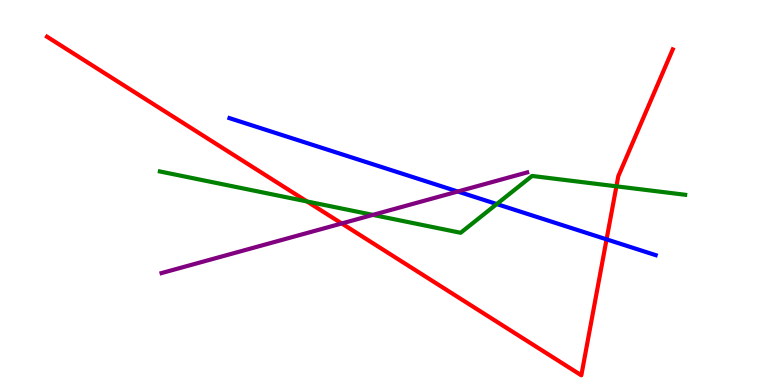[{'lines': ['blue', 'red'], 'intersections': [{'x': 7.83, 'y': 3.78}]}, {'lines': ['green', 'red'], 'intersections': [{'x': 3.96, 'y': 4.77}, {'x': 7.95, 'y': 5.16}]}, {'lines': ['purple', 'red'], 'intersections': [{'x': 4.41, 'y': 4.2}]}, {'lines': ['blue', 'green'], 'intersections': [{'x': 6.41, 'y': 4.7}]}, {'lines': ['blue', 'purple'], 'intersections': [{'x': 5.91, 'y': 5.03}]}, {'lines': ['green', 'purple'], 'intersections': [{'x': 4.81, 'y': 4.42}]}]